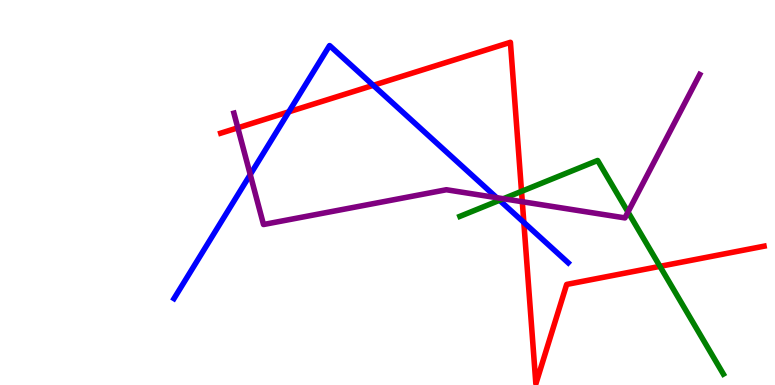[{'lines': ['blue', 'red'], 'intersections': [{'x': 3.73, 'y': 7.1}, {'x': 4.82, 'y': 7.78}, {'x': 6.76, 'y': 4.22}]}, {'lines': ['green', 'red'], 'intersections': [{'x': 6.73, 'y': 5.03}, {'x': 8.52, 'y': 3.08}]}, {'lines': ['purple', 'red'], 'intersections': [{'x': 3.07, 'y': 6.68}, {'x': 6.74, 'y': 4.76}]}, {'lines': ['blue', 'green'], 'intersections': [{'x': 6.45, 'y': 4.8}]}, {'lines': ['blue', 'purple'], 'intersections': [{'x': 3.23, 'y': 5.47}, {'x': 6.41, 'y': 4.87}]}, {'lines': ['green', 'purple'], 'intersections': [{'x': 6.49, 'y': 4.84}, {'x': 8.1, 'y': 4.49}]}]